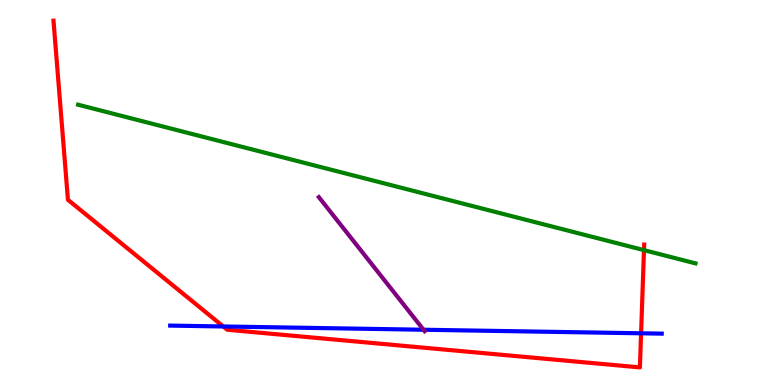[{'lines': ['blue', 'red'], 'intersections': [{'x': 2.88, 'y': 1.52}, {'x': 8.27, 'y': 1.34}]}, {'lines': ['green', 'red'], 'intersections': [{'x': 8.31, 'y': 3.5}]}, {'lines': ['purple', 'red'], 'intersections': []}, {'lines': ['blue', 'green'], 'intersections': []}, {'lines': ['blue', 'purple'], 'intersections': [{'x': 5.46, 'y': 1.44}]}, {'lines': ['green', 'purple'], 'intersections': []}]